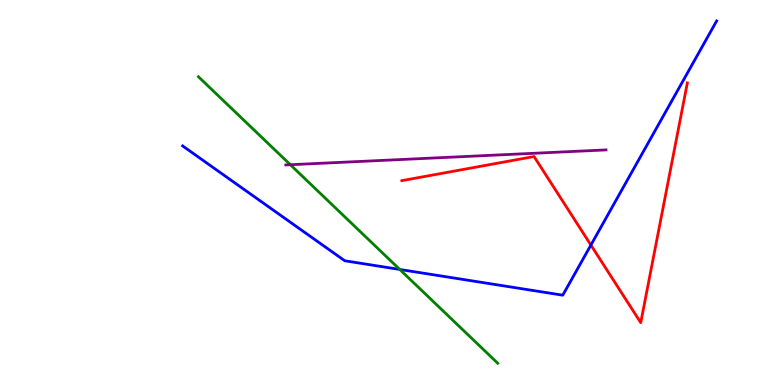[{'lines': ['blue', 'red'], 'intersections': [{'x': 7.62, 'y': 3.64}]}, {'lines': ['green', 'red'], 'intersections': []}, {'lines': ['purple', 'red'], 'intersections': []}, {'lines': ['blue', 'green'], 'intersections': [{'x': 5.16, 'y': 3.0}]}, {'lines': ['blue', 'purple'], 'intersections': []}, {'lines': ['green', 'purple'], 'intersections': [{'x': 3.75, 'y': 5.72}]}]